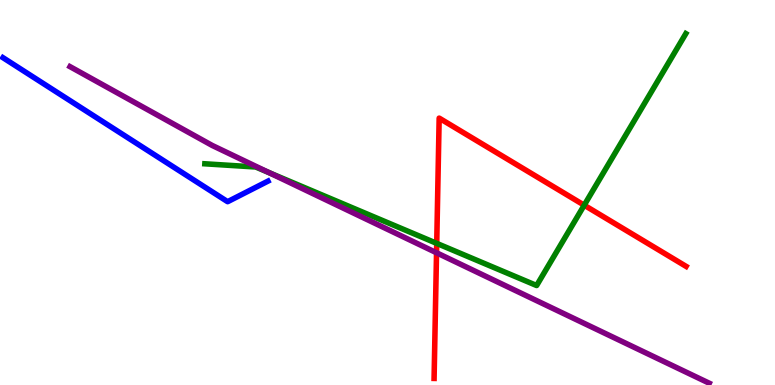[{'lines': ['blue', 'red'], 'intersections': []}, {'lines': ['green', 'red'], 'intersections': [{'x': 5.64, 'y': 3.68}, {'x': 7.54, 'y': 4.67}]}, {'lines': ['purple', 'red'], 'intersections': [{'x': 5.63, 'y': 3.43}]}, {'lines': ['blue', 'green'], 'intersections': []}, {'lines': ['blue', 'purple'], 'intersections': []}, {'lines': ['green', 'purple'], 'intersections': [{'x': 3.47, 'y': 5.52}]}]